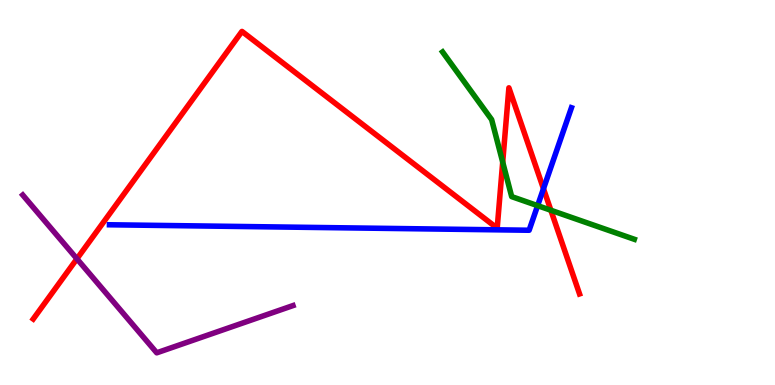[{'lines': ['blue', 'red'], 'intersections': [{'x': 7.01, 'y': 5.1}]}, {'lines': ['green', 'red'], 'intersections': [{'x': 6.49, 'y': 5.79}, {'x': 7.11, 'y': 4.54}]}, {'lines': ['purple', 'red'], 'intersections': [{'x': 0.993, 'y': 3.28}]}, {'lines': ['blue', 'green'], 'intersections': [{'x': 6.94, 'y': 4.66}]}, {'lines': ['blue', 'purple'], 'intersections': []}, {'lines': ['green', 'purple'], 'intersections': []}]